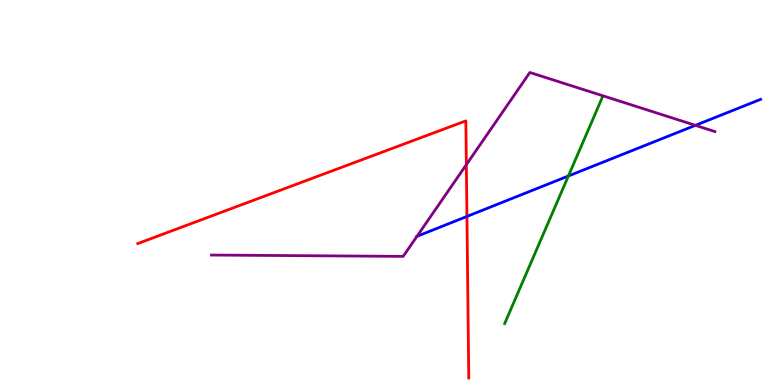[{'lines': ['blue', 'red'], 'intersections': [{'x': 6.03, 'y': 4.38}]}, {'lines': ['green', 'red'], 'intersections': []}, {'lines': ['purple', 'red'], 'intersections': [{'x': 6.02, 'y': 5.72}]}, {'lines': ['blue', 'green'], 'intersections': [{'x': 7.33, 'y': 5.43}]}, {'lines': ['blue', 'purple'], 'intersections': [{'x': 5.38, 'y': 3.86}, {'x': 8.97, 'y': 6.74}]}, {'lines': ['green', 'purple'], 'intersections': []}]